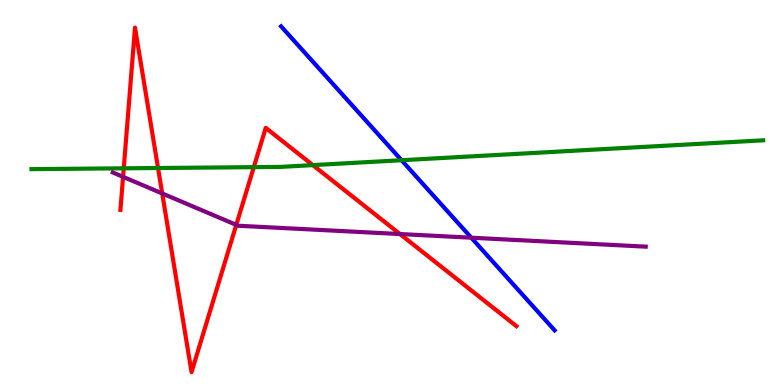[{'lines': ['blue', 'red'], 'intersections': []}, {'lines': ['green', 'red'], 'intersections': [{'x': 1.6, 'y': 5.63}, {'x': 2.04, 'y': 5.64}, {'x': 3.28, 'y': 5.66}, {'x': 4.04, 'y': 5.71}]}, {'lines': ['purple', 'red'], 'intersections': [{'x': 1.59, 'y': 5.41}, {'x': 2.09, 'y': 4.98}, {'x': 3.05, 'y': 4.16}, {'x': 5.16, 'y': 3.92}]}, {'lines': ['blue', 'green'], 'intersections': [{'x': 5.18, 'y': 5.84}]}, {'lines': ['blue', 'purple'], 'intersections': [{'x': 6.08, 'y': 3.83}]}, {'lines': ['green', 'purple'], 'intersections': []}]